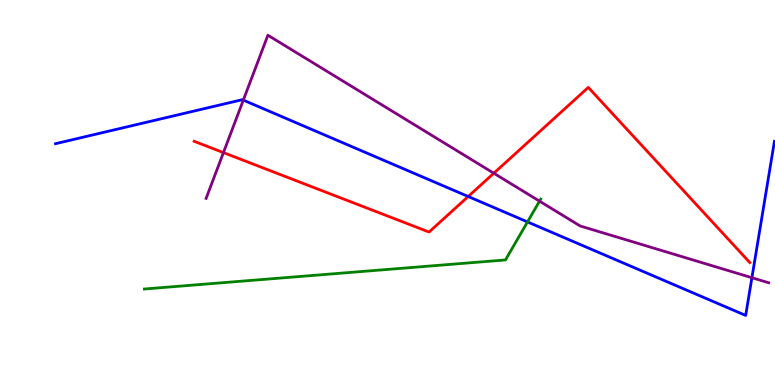[{'lines': ['blue', 'red'], 'intersections': [{'x': 6.04, 'y': 4.9}]}, {'lines': ['green', 'red'], 'intersections': []}, {'lines': ['purple', 'red'], 'intersections': [{'x': 2.88, 'y': 6.04}, {'x': 6.37, 'y': 5.5}]}, {'lines': ['blue', 'green'], 'intersections': [{'x': 6.81, 'y': 4.24}]}, {'lines': ['blue', 'purple'], 'intersections': [{'x': 3.14, 'y': 7.4}, {'x': 9.7, 'y': 2.79}]}, {'lines': ['green', 'purple'], 'intersections': [{'x': 6.96, 'y': 4.78}]}]